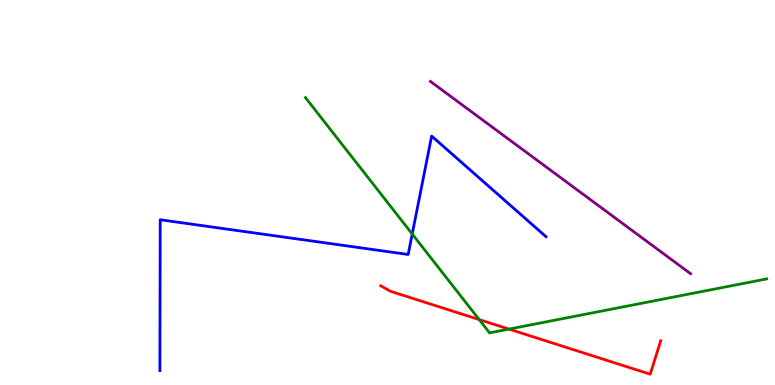[{'lines': ['blue', 'red'], 'intersections': []}, {'lines': ['green', 'red'], 'intersections': [{'x': 6.18, 'y': 1.7}, {'x': 6.57, 'y': 1.45}]}, {'lines': ['purple', 'red'], 'intersections': []}, {'lines': ['blue', 'green'], 'intersections': [{'x': 5.32, 'y': 3.92}]}, {'lines': ['blue', 'purple'], 'intersections': []}, {'lines': ['green', 'purple'], 'intersections': []}]